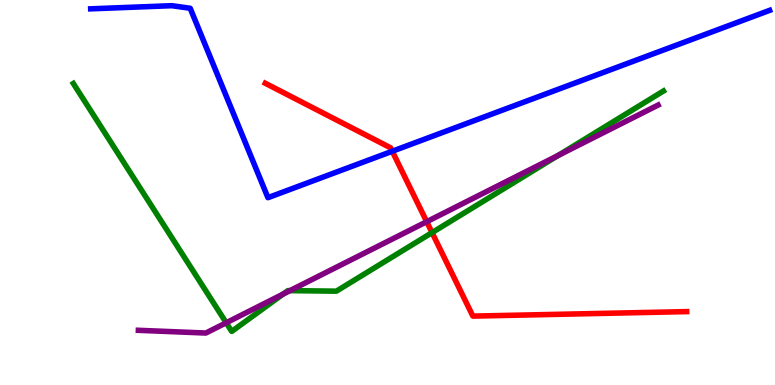[{'lines': ['blue', 'red'], 'intersections': [{'x': 5.06, 'y': 6.07}]}, {'lines': ['green', 'red'], 'intersections': [{'x': 5.57, 'y': 3.96}]}, {'lines': ['purple', 'red'], 'intersections': [{'x': 5.51, 'y': 4.24}]}, {'lines': ['blue', 'green'], 'intersections': []}, {'lines': ['blue', 'purple'], 'intersections': []}, {'lines': ['green', 'purple'], 'intersections': [{'x': 2.92, 'y': 1.62}, {'x': 3.65, 'y': 2.36}, {'x': 3.74, 'y': 2.45}, {'x': 7.2, 'y': 5.96}]}]